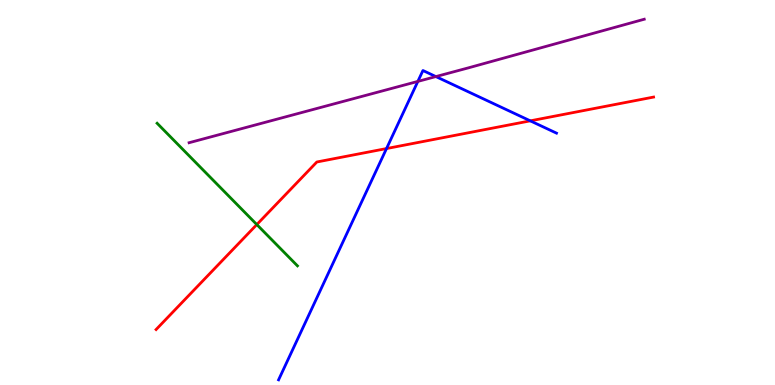[{'lines': ['blue', 'red'], 'intersections': [{'x': 4.99, 'y': 6.14}, {'x': 6.84, 'y': 6.86}]}, {'lines': ['green', 'red'], 'intersections': [{'x': 3.31, 'y': 4.17}]}, {'lines': ['purple', 'red'], 'intersections': []}, {'lines': ['blue', 'green'], 'intersections': []}, {'lines': ['blue', 'purple'], 'intersections': [{'x': 5.39, 'y': 7.89}, {'x': 5.62, 'y': 8.01}]}, {'lines': ['green', 'purple'], 'intersections': []}]